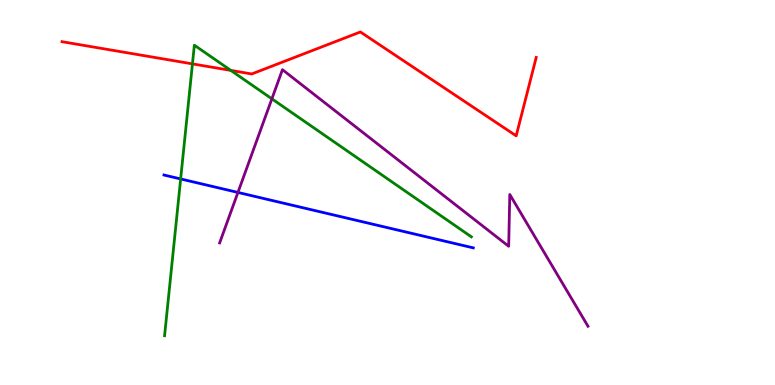[{'lines': ['blue', 'red'], 'intersections': []}, {'lines': ['green', 'red'], 'intersections': [{'x': 2.48, 'y': 8.34}, {'x': 2.98, 'y': 8.17}]}, {'lines': ['purple', 'red'], 'intersections': []}, {'lines': ['blue', 'green'], 'intersections': [{'x': 2.33, 'y': 5.35}]}, {'lines': ['blue', 'purple'], 'intersections': [{'x': 3.07, 'y': 5.0}]}, {'lines': ['green', 'purple'], 'intersections': [{'x': 3.51, 'y': 7.43}]}]